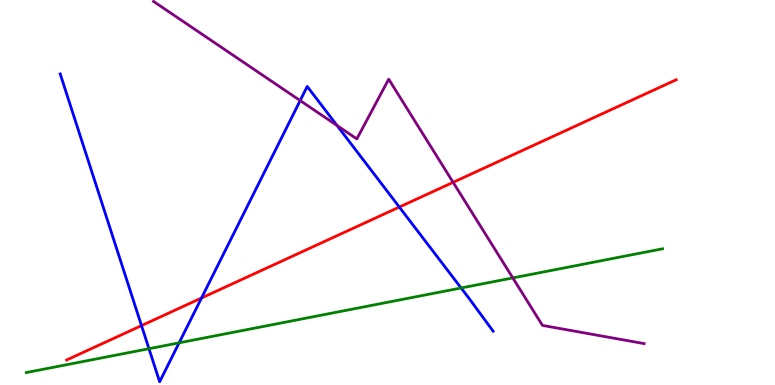[{'lines': ['blue', 'red'], 'intersections': [{'x': 1.83, 'y': 1.54}, {'x': 2.6, 'y': 2.26}, {'x': 5.15, 'y': 4.62}]}, {'lines': ['green', 'red'], 'intersections': []}, {'lines': ['purple', 'red'], 'intersections': [{'x': 5.85, 'y': 5.26}]}, {'lines': ['blue', 'green'], 'intersections': [{'x': 1.92, 'y': 0.943}, {'x': 2.31, 'y': 1.1}, {'x': 5.95, 'y': 2.52}]}, {'lines': ['blue', 'purple'], 'intersections': [{'x': 3.87, 'y': 7.39}, {'x': 4.35, 'y': 6.74}]}, {'lines': ['green', 'purple'], 'intersections': [{'x': 6.62, 'y': 2.78}]}]